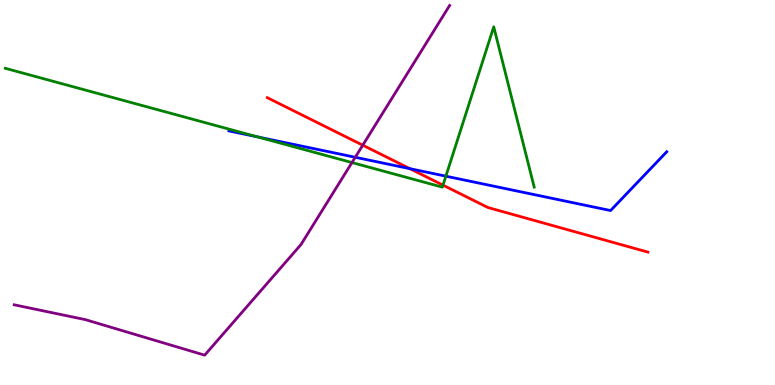[{'lines': ['blue', 'red'], 'intersections': [{'x': 5.29, 'y': 5.62}]}, {'lines': ['green', 'red'], 'intersections': [{'x': 5.72, 'y': 5.19}]}, {'lines': ['purple', 'red'], 'intersections': [{'x': 4.68, 'y': 6.23}]}, {'lines': ['blue', 'green'], 'intersections': [{'x': 3.32, 'y': 6.45}, {'x': 5.75, 'y': 5.42}]}, {'lines': ['blue', 'purple'], 'intersections': [{'x': 4.58, 'y': 5.92}]}, {'lines': ['green', 'purple'], 'intersections': [{'x': 4.54, 'y': 5.78}]}]